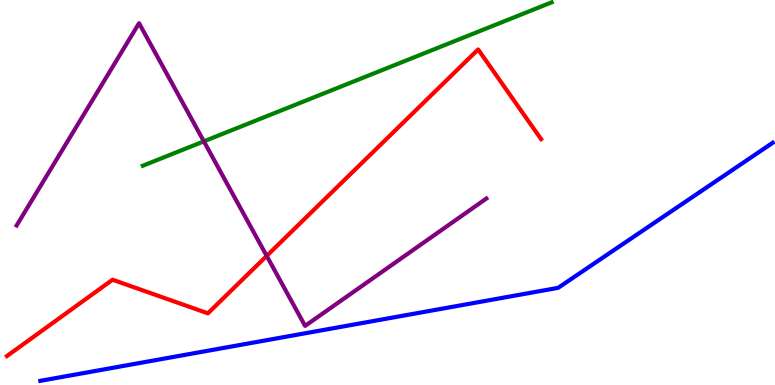[{'lines': ['blue', 'red'], 'intersections': []}, {'lines': ['green', 'red'], 'intersections': []}, {'lines': ['purple', 'red'], 'intersections': [{'x': 3.44, 'y': 3.35}]}, {'lines': ['blue', 'green'], 'intersections': []}, {'lines': ['blue', 'purple'], 'intersections': []}, {'lines': ['green', 'purple'], 'intersections': [{'x': 2.63, 'y': 6.33}]}]